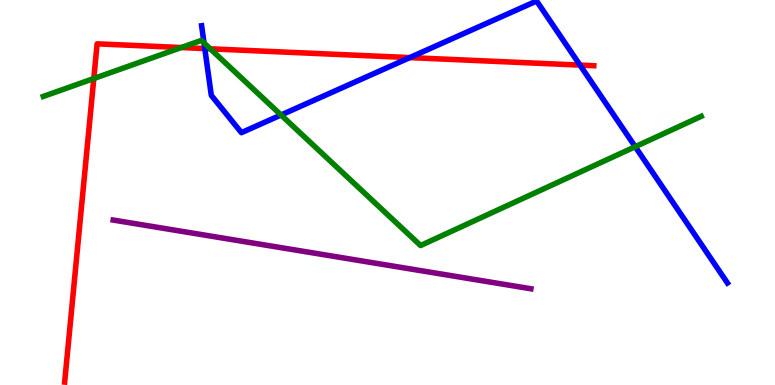[{'lines': ['blue', 'red'], 'intersections': [{'x': 2.64, 'y': 8.74}, {'x': 5.29, 'y': 8.5}, {'x': 7.48, 'y': 8.31}]}, {'lines': ['green', 'red'], 'intersections': [{'x': 1.21, 'y': 7.96}, {'x': 2.34, 'y': 8.77}, {'x': 2.71, 'y': 8.73}]}, {'lines': ['purple', 'red'], 'intersections': []}, {'lines': ['blue', 'green'], 'intersections': [{'x': 2.63, 'y': 8.88}, {'x': 3.63, 'y': 7.01}, {'x': 8.2, 'y': 6.19}]}, {'lines': ['blue', 'purple'], 'intersections': []}, {'lines': ['green', 'purple'], 'intersections': []}]